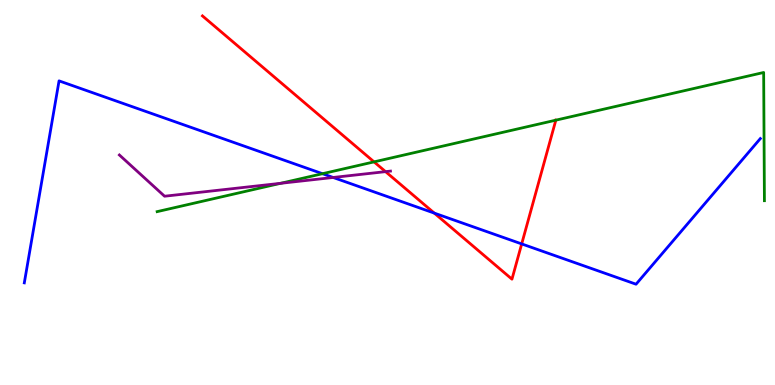[{'lines': ['blue', 'red'], 'intersections': [{'x': 5.6, 'y': 4.46}, {'x': 6.73, 'y': 3.66}]}, {'lines': ['green', 'red'], 'intersections': [{'x': 4.83, 'y': 5.8}, {'x': 7.17, 'y': 6.88}]}, {'lines': ['purple', 'red'], 'intersections': [{'x': 4.97, 'y': 5.54}]}, {'lines': ['blue', 'green'], 'intersections': [{'x': 4.16, 'y': 5.49}]}, {'lines': ['blue', 'purple'], 'intersections': [{'x': 4.3, 'y': 5.39}]}, {'lines': ['green', 'purple'], 'intersections': [{'x': 3.62, 'y': 5.24}]}]